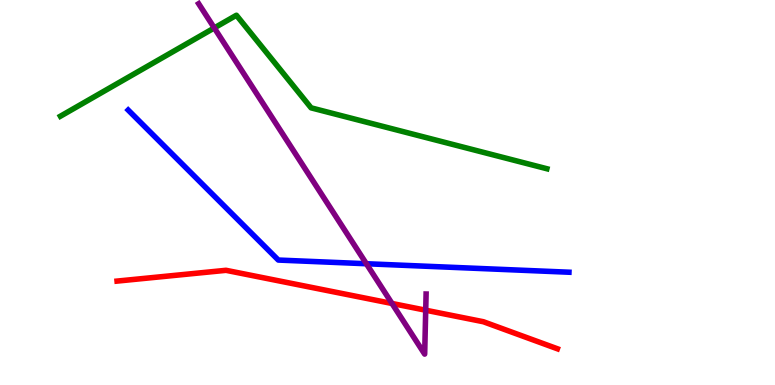[{'lines': ['blue', 'red'], 'intersections': []}, {'lines': ['green', 'red'], 'intersections': []}, {'lines': ['purple', 'red'], 'intersections': [{'x': 5.06, 'y': 2.12}, {'x': 5.49, 'y': 1.94}]}, {'lines': ['blue', 'green'], 'intersections': []}, {'lines': ['blue', 'purple'], 'intersections': [{'x': 4.73, 'y': 3.15}]}, {'lines': ['green', 'purple'], 'intersections': [{'x': 2.76, 'y': 9.27}]}]